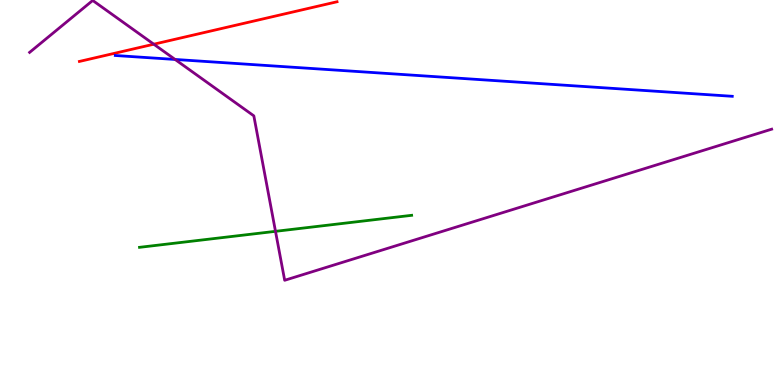[{'lines': ['blue', 'red'], 'intersections': []}, {'lines': ['green', 'red'], 'intersections': []}, {'lines': ['purple', 'red'], 'intersections': [{'x': 1.98, 'y': 8.85}]}, {'lines': ['blue', 'green'], 'intersections': []}, {'lines': ['blue', 'purple'], 'intersections': [{'x': 2.26, 'y': 8.46}]}, {'lines': ['green', 'purple'], 'intersections': [{'x': 3.55, 'y': 3.99}]}]